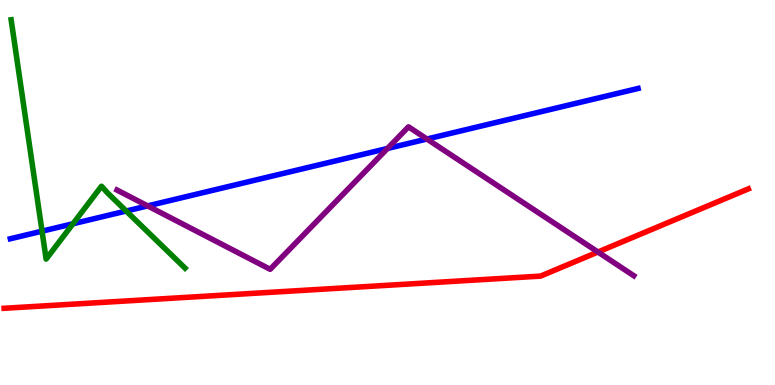[{'lines': ['blue', 'red'], 'intersections': []}, {'lines': ['green', 'red'], 'intersections': []}, {'lines': ['purple', 'red'], 'intersections': [{'x': 7.72, 'y': 3.45}]}, {'lines': ['blue', 'green'], 'intersections': [{'x': 0.542, 'y': 4.0}, {'x': 0.941, 'y': 4.19}, {'x': 1.63, 'y': 4.52}]}, {'lines': ['blue', 'purple'], 'intersections': [{'x': 1.9, 'y': 4.65}, {'x': 5.0, 'y': 6.14}, {'x': 5.51, 'y': 6.39}]}, {'lines': ['green', 'purple'], 'intersections': []}]